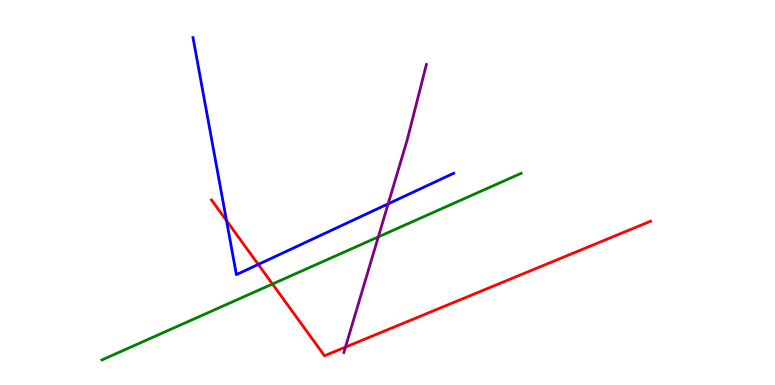[{'lines': ['blue', 'red'], 'intersections': [{'x': 2.92, 'y': 4.27}, {'x': 3.33, 'y': 3.13}]}, {'lines': ['green', 'red'], 'intersections': [{'x': 3.52, 'y': 2.62}]}, {'lines': ['purple', 'red'], 'intersections': [{'x': 4.46, 'y': 0.984}]}, {'lines': ['blue', 'green'], 'intersections': []}, {'lines': ['blue', 'purple'], 'intersections': [{'x': 5.01, 'y': 4.71}]}, {'lines': ['green', 'purple'], 'intersections': [{'x': 4.88, 'y': 3.85}]}]